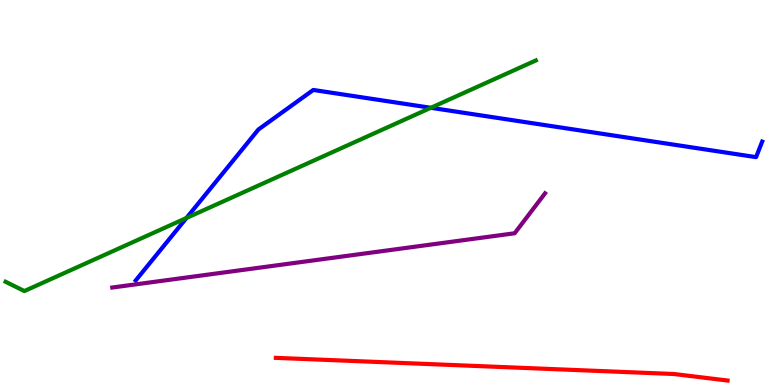[{'lines': ['blue', 'red'], 'intersections': []}, {'lines': ['green', 'red'], 'intersections': []}, {'lines': ['purple', 'red'], 'intersections': []}, {'lines': ['blue', 'green'], 'intersections': [{'x': 2.41, 'y': 4.34}, {'x': 5.56, 'y': 7.2}]}, {'lines': ['blue', 'purple'], 'intersections': []}, {'lines': ['green', 'purple'], 'intersections': []}]